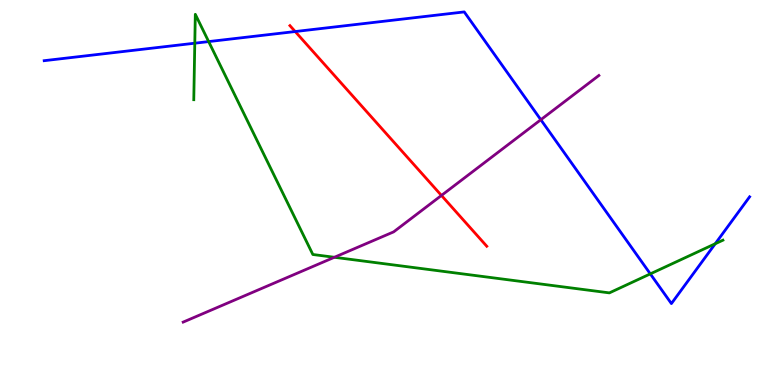[{'lines': ['blue', 'red'], 'intersections': [{'x': 3.81, 'y': 9.18}]}, {'lines': ['green', 'red'], 'intersections': []}, {'lines': ['purple', 'red'], 'intersections': [{'x': 5.7, 'y': 4.92}]}, {'lines': ['blue', 'green'], 'intersections': [{'x': 2.51, 'y': 8.88}, {'x': 2.69, 'y': 8.92}, {'x': 8.39, 'y': 2.89}, {'x': 9.23, 'y': 3.67}]}, {'lines': ['blue', 'purple'], 'intersections': [{'x': 6.98, 'y': 6.89}]}, {'lines': ['green', 'purple'], 'intersections': [{'x': 4.31, 'y': 3.32}]}]